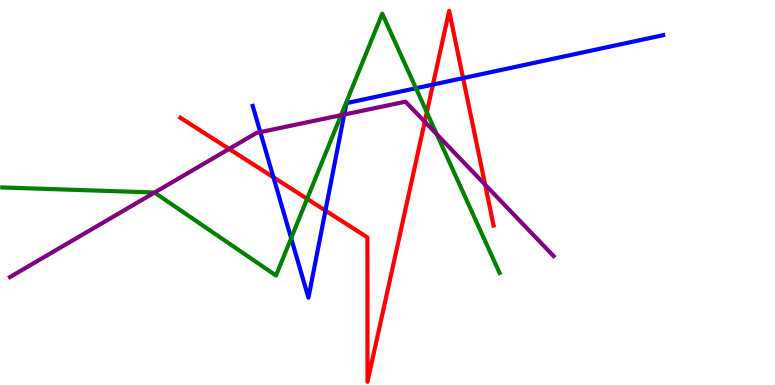[{'lines': ['blue', 'red'], 'intersections': [{'x': 3.53, 'y': 5.4}, {'x': 4.2, 'y': 4.53}, {'x': 5.59, 'y': 7.8}, {'x': 5.98, 'y': 7.97}]}, {'lines': ['green', 'red'], 'intersections': [{'x': 3.96, 'y': 4.84}, {'x': 5.51, 'y': 7.08}]}, {'lines': ['purple', 'red'], 'intersections': [{'x': 2.96, 'y': 6.13}, {'x': 5.48, 'y': 6.84}, {'x': 6.26, 'y': 5.2}]}, {'lines': ['blue', 'green'], 'intersections': [{'x': 3.76, 'y': 3.81}, {'x': 5.37, 'y': 7.71}]}, {'lines': ['blue', 'purple'], 'intersections': [{'x': 3.36, 'y': 6.57}, {'x': 4.44, 'y': 7.03}]}, {'lines': ['green', 'purple'], 'intersections': [{'x': 1.99, 'y': 5.0}, {'x': 4.4, 'y': 7.01}, {'x': 5.64, 'y': 6.51}]}]